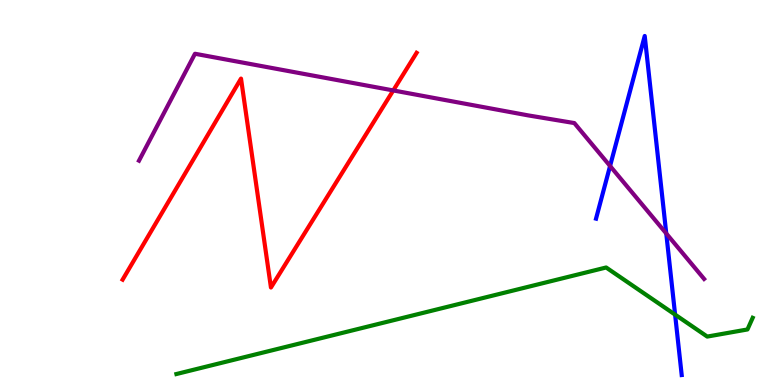[{'lines': ['blue', 'red'], 'intersections': []}, {'lines': ['green', 'red'], 'intersections': []}, {'lines': ['purple', 'red'], 'intersections': [{'x': 5.07, 'y': 7.65}]}, {'lines': ['blue', 'green'], 'intersections': [{'x': 8.71, 'y': 1.83}]}, {'lines': ['blue', 'purple'], 'intersections': [{'x': 7.87, 'y': 5.69}, {'x': 8.6, 'y': 3.94}]}, {'lines': ['green', 'purple'], 'intersections': []}]